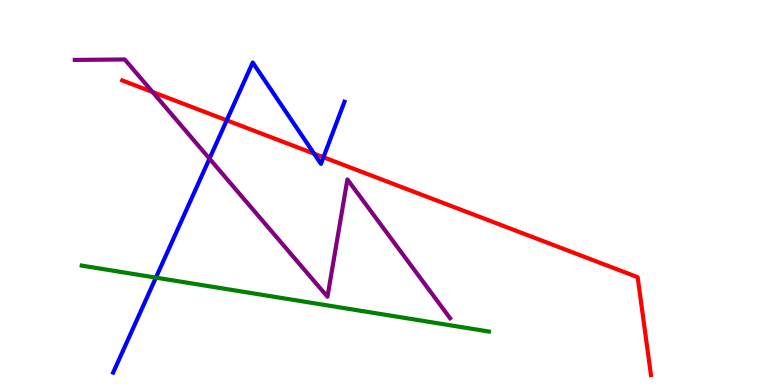[{'lines': ['blue', 'red'], 'intersections': [{'x': 2.93, 'y': 6.87}, {'x': 4.05, 'y': 6.01}, {'x': 4.17, 'y': 5.92}]}, {'lines': ['green', 'red'], 'intersections': []}, {'lines': ['purple', 'red'], 'intersections': [{'x': 1.97, 'y': 7.61}]}, {'lines': ['blue', 'green'], 'intersections': [{'x': 2.01, 'y': 2.79}]}, {'lines': ['blue', 'purple'], 'intersections': [{'x': 2.7, 'y': 5.88}]}, {'lines': ['green', 'purple'], 'intersections': []}]